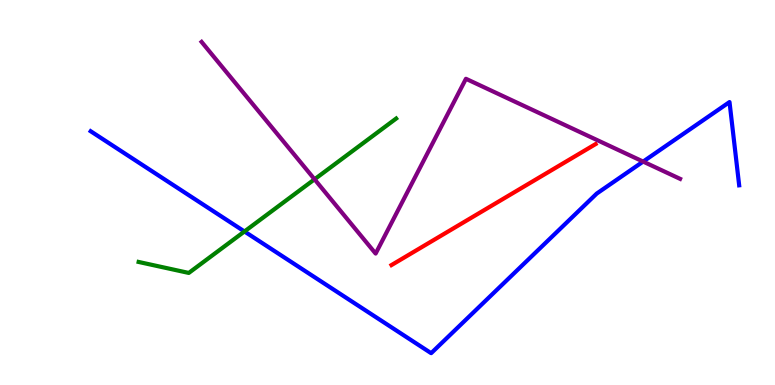[{'lines': ['blue', 'red'], 'intersections': []}, {'lines': ['green', 'red'], 'intersections': []}, {'lines': ['purple', 'red'], 'intersections': []}, {'lines': ['blue', 'green'], 'intersections': [{'x': 3.15, 'y': 3.99}]}, {'lines': ['blue', 'purple'], 'intersections': [{'x': 8.3, 'y': 5.8}]}, {'lines': ['green', 'purple'], 'intersections': [{'x': 4.06, 'y': 5.34}]}]